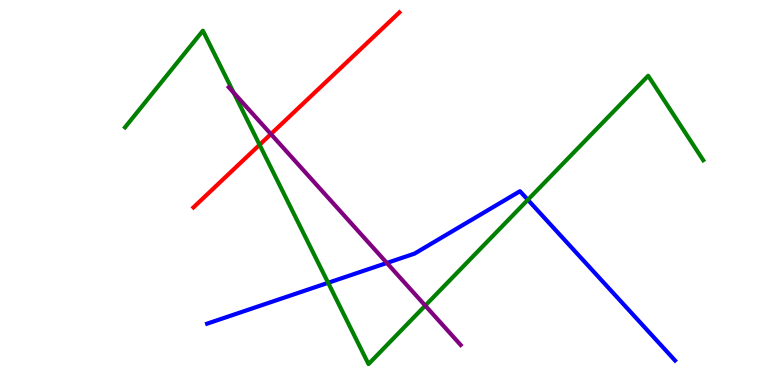[{'lines': ['blue', 'red'], 'intersections': []}, {'lines': ['green', 'red'], 'intersections': [{'x': 3.35, 'y': 6.24}]}, {'lines': ['purple', 'red'], 'intersections': [{'x': 3.5, 'y': 6.52}]}, {'lines': ['blue', 'green'], 'intersections': [{'x': 4.23, 'y': 2.65}, {'x': 6.81, 'y': 4.81}]}, {'lines': ['blue', 'purple'], 'intersections': [{'x': 4.99, 'y': 3.17}]}, {'lines': ['green', 'purple'], 'intersections': [{'x': 3.02, 'y': 7.59}, {'x': 5.49, 'y': 2.06}]}]